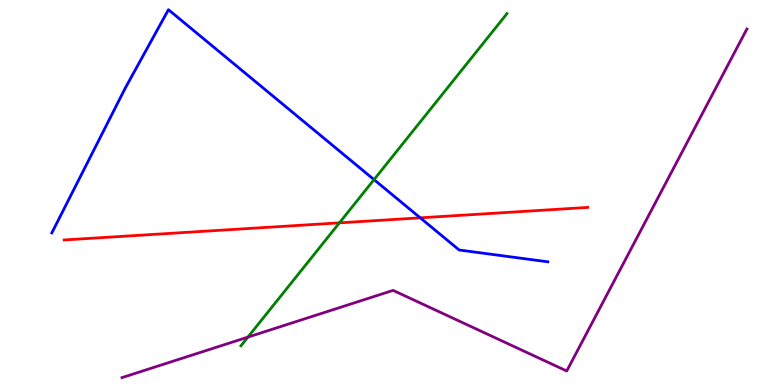[{'lines': ['blue', 'red'], 'intersections': [{'x': 5.42, 'y': 4.34}]}, {'lines': ['green', 'red'], 'intersections': [{'x': 4.38, 'y': 4.21}]}, {'lines': ['purple', 'red'], 'intersections': []}, {'lines': ['blue', 'green'], 'intersections': [{'x': 4.83, 'y': 5.33}]}, {'lines': ['blue', 'purple'], 'intersections': []}, {'lines': ['green', 'purple'], 'intersections': [{'x': 3.2, 'y': 1.24}]}]